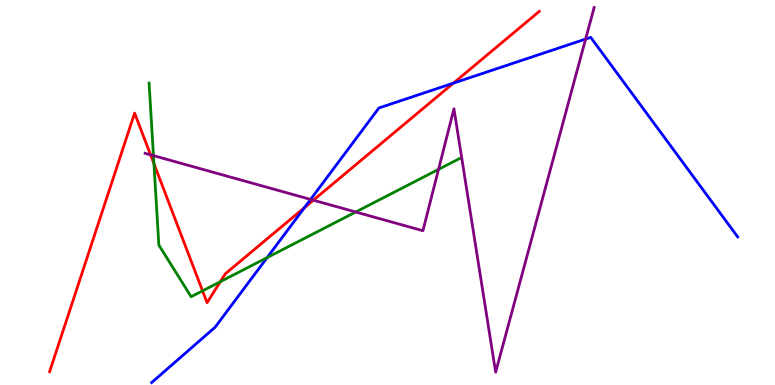[{'lines': ['blue', 'red'], 'intersections': [{'x': 3.93, 'y': 4.61}, {'x': 5.85, 'y': 7.84}]}, {'lines': ['green', 'red'], 'intersections': [{'x': 1.99, 'y': 5.75}, {'x': 2.61, 'y': 2.45}, {'x': 2.84, 'y': 2.68}]}, {'lines': ['purple', 'red'], 'intersections': [{'x': 1.94, 'y': 5.98}, {'x': 4.04, 'y': 4.8}]}, {'lines': ['blue', 'green'], 'intersections': [{'x': 3.45, 'y': 3.31}]}, {'lines': ['blue', 'purple'], 'intersections': [{'x': 4.01, 'y': 4.82}, {'x': 7.56, 'y': 8.99}]}, {'lines': ['green', 'purple'], 'intersections': [{'x': 1.98, 'y': 5.96}, {'x': 4.59, 'y': 4.49}, {'x': 5.66, 'y': 5.6}]}]